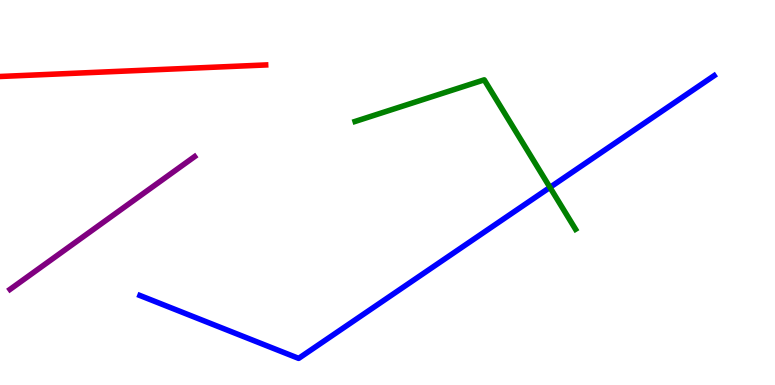[{'lines': ['blue', 'red'], 'intersections': []}, {'lines': ['green', 'red'], 'intersections': []}, {'lines': ['purple', 'red'], 'intersections': []}, {'lines': ['blue', 'green'], 'intersections': [{'x': 7.1, 'y': 5.13}]}, {'lines': ['blue', 'purple'], 'intersections': []}, {'lines': ['green', 'purple'], 'intersections': []}]